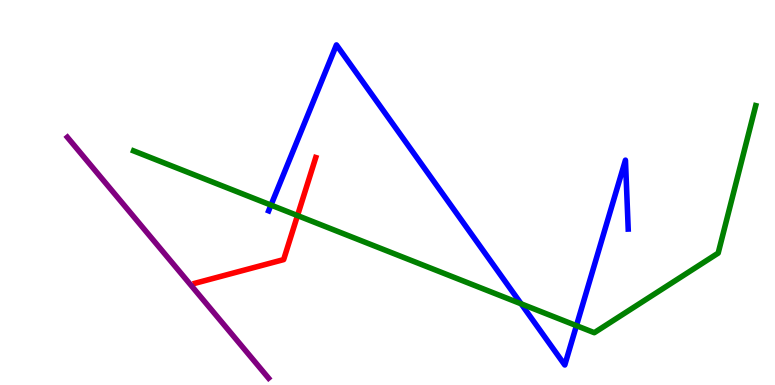[{'lines': ['blue', 'red'], 'intersections': []}, {'lines': ['green', 'red'], 'intersections': [{'x': 3.84, 'y': 4.4}]}, {'lines': ['purple', 'red'], 'intersections': []}, {'lines': ['blue', 'green'], 'intersections': [{'x': 3.5, 'y': 4.67}, {'x': 6.72, 'y': 2.11}, {'x': 7.44, 'y': 1.54}]}, {'lines': ['blue', 'purple'], 'intersections': []}, {'lines': ['green', 'purple'], 'intersections': []}]